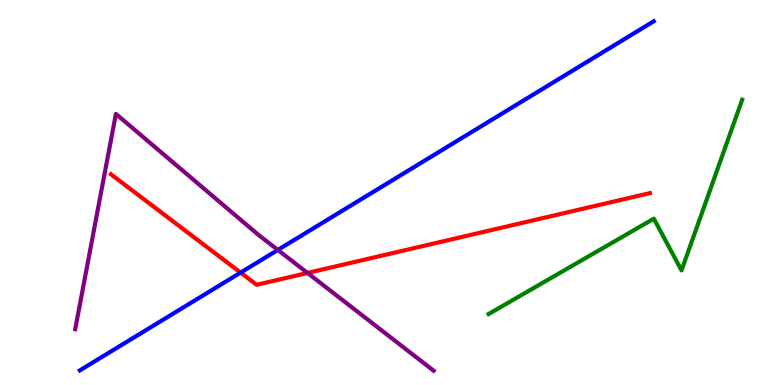[{'lines': ['blue', 'red'], 'intersections': [{'x': 3.1, 'y': 2.92}]}, {'lines': ['green', 'red'], 'intersections': []}, {'lines': ['purple', 'red'], 'intersections': [{'x': 3.97, 'y': 2.91}]}, {'lines': ['blue', 'green'], 'intersections': []}, {'lines': ['blue', 'purple'], 'intersections': [{'x': 3.59, 'y': 3.51}]}, {'lines': ['green', 'purple'], 'intersections': []}]